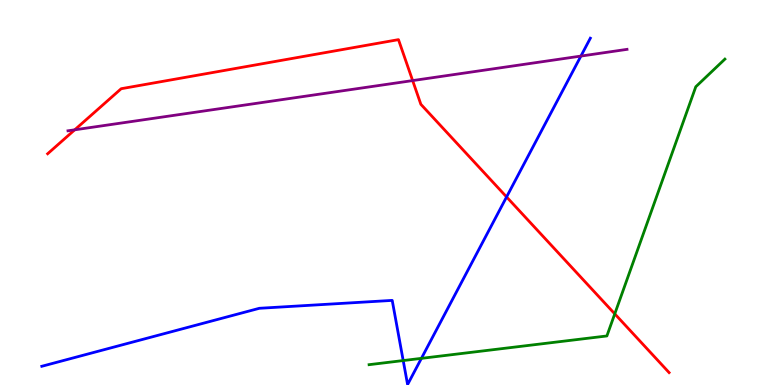[{'lines': ['blue', 'red'], 'intersections': [{'x': 6.54, 'y': 4.88}]}, {'lines': ['green', 'red'], 'intersections': [{'x': 7.93, 'y': 1.85}]}, {'lines': ['purple', 'red'], 'intersections': [{'x': 0.964, 'y': 6.63}, {'x': 5.32, 'y': 7.91}]}, {'lines': ['blue', 'green'], 'intersections': [{'x': 5.2, 'y': 0.635}, {'x': 5.44, 'y': 0.692}]}, {'lines': ['blue', 'purple'], 'intersections': [{'x': 7.5, 'y': 8.54}]}, {'lines': ['green', 'purple'], 'intersections': []}]